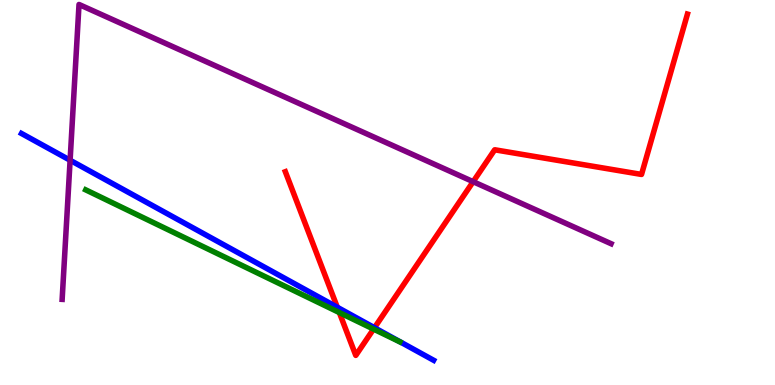[{'lines': ['blue', 'red'], 'intersections': [{'x': 4.35, 'y': 2.02}, {'x': 4.83, 'y': 1.49}]}, {'lines': ['green', 'red'], 'intersections': [{'x': 4.38, 'y': 1.88}, {'x': 4.82, 'y': 1.45}]}, {'lines': ['purple', 'red'], 'intersections': [{'x': 6.11, 'y': 5.28}]}, {'lines': ['blue', 'green'], 'intersections': []}, {'lines': ['blue', 'purple'], 'intersections': [{'x': 0.905, 'y': 5.84}]}, {'lines': ['green', 'purple'], 'intersections': []}]